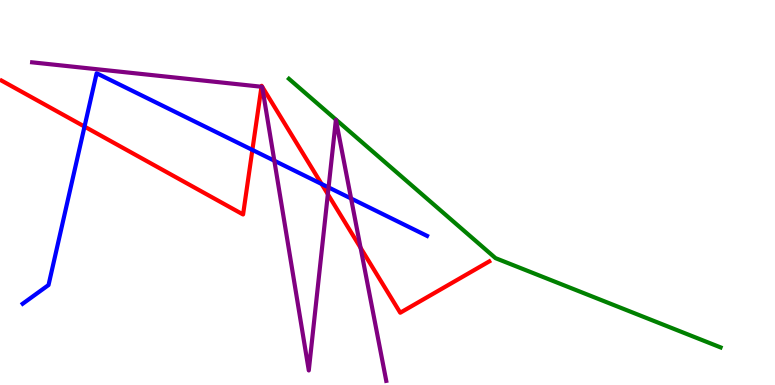[{'lines': ['blue', 'red'], 'intersections': [{'x': 1.09, 'y': 6.71}, {'x': 3.26, 'y': 6.11}, {'x': 4.15, 'y': 5.22}]}, {'lines': ['green', 'red'], 'intersections': []}, {'lines': ['purple', 'red'], 'intersections': [{'x': 3.37, 'y': 7.75}, {'x': 4.23, 'y': 4.96}, {'x': 4.65, 'y': 3.56}]}, {'lines': ['blue', 'green'], 'intersections': []}, {'lines': ['blue', 'purple'], 'intersections': [{'x': 3.54, 'y': 5.83}, {'x': 4.24, 'y': 5.13}, {'x': 4.53, 'y': 4.84}]}, {'lines': ['green', 'purple'], 'intersections': []}]